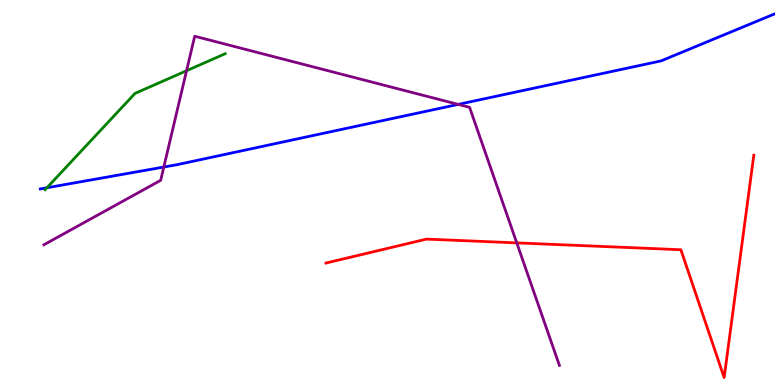[{'lines': ['blue', 'red'], 'intersections': []}, {'lines': ['green', 'red'], 'intersections': []}, {'lines': ['purple', 'red'], 'intersections': [{'x': 6.67, 'y': 3.69}]}, {'lines': ['blue', 'green'], 'intersections': [{'x': 0.605, 'y': 5.12}]}, {'lines': ['blue', 'purple'], 'intersections': [{'x': 2.11, 'y': 5.66}, {'x': 5.91, 'y': 7.29}]}, {'lines': ['green', 'purple'], 'intersections': [{'x': 2.41, 'y': 8.16}]}]